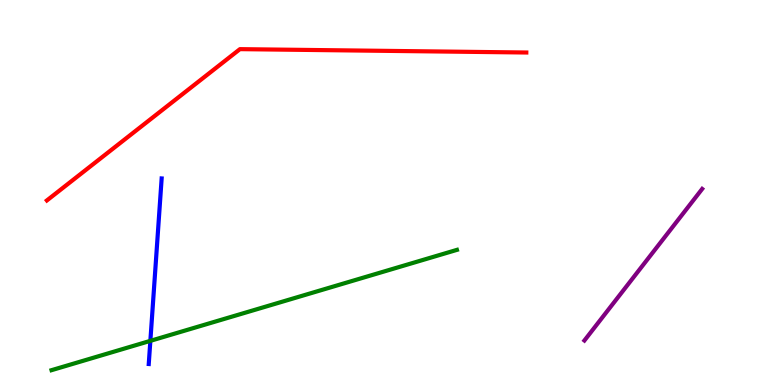[{'lines': ['blue', 'red'], 'intersections': []}, {'lines': ['green', 'red'], 'intersections': []}, {'lines': ['purple', 'red'], 'intersections': []}, {'lines': ['blue', 'green'], 'intersections': [{'x': 1.94, 'y': 1.15}]}, {'lines': ['blue', 'purple'], 'intersections': []}, {'lines': ['green', 'purple'], 'intersections': []}]